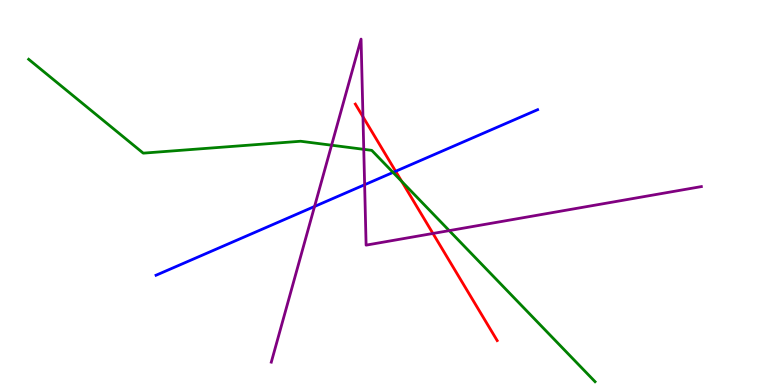[{'lines': ['blue', 'red'], 'intersections': [{'x': 5.11, 'y': 5.55}]}, {'lines': ['green', 'red'], 'intersections': [{'x': 5.18, 'y': 5.29}]}, {'lines': ['purple', 'red'], 'intersections': [{'x': 4.68, 'y': 6.97}, {'x': 5.59, 'y': 3.94}]}, {'lines': ['blue', 'green'], 'intersections': [{'x': 5.07, 'y': 5.52}]}, {'lines': ['blue', 'purple'], 'intersections': [{'x': 4.06, 'y': 4.64}, {'x': 4.7, 'y': 5.2}]}, {'lines': ['green', 'purple'], 'intersections': [{'x': 4.28, 'y': 6.23}, {'x': 4.69, 'y': 6.12}, {'x': 5.8, 'y': 4.01}]}]